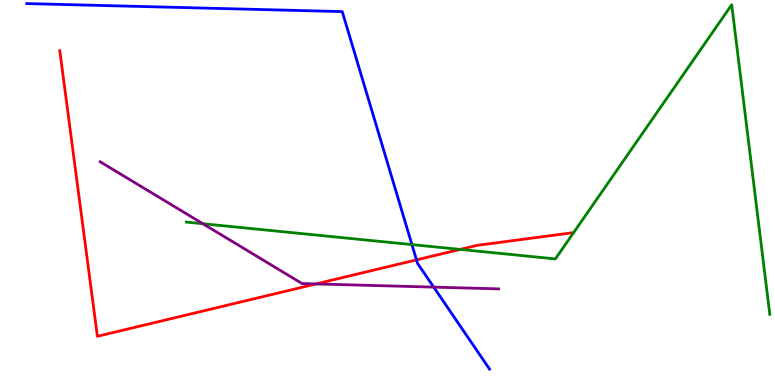[{'lines': ['blue', 'red'], 'intersections': [{'x': 5.37, 'y': 3.25}]}, {'lines': ['green', 'red'], 'intersections': [{'x': 5.94, 'y': 3.52}]}, {'lines': ['purple', 'red'], 'intersections': [{'x': 4.08, 'y': 2.62}]}, {'lines': ['blue', 'green'], 'intersections': [{'x': 5.32, 'y': 3.65}]}, {'lines': ['blue', 'purple'], 'intersections': [{'x': 5.6, 'y': 2.54}]}, {'lines': ['green', 'purple'], 'intersections': [{'x': 2.62, 'y': 4.19}]}]